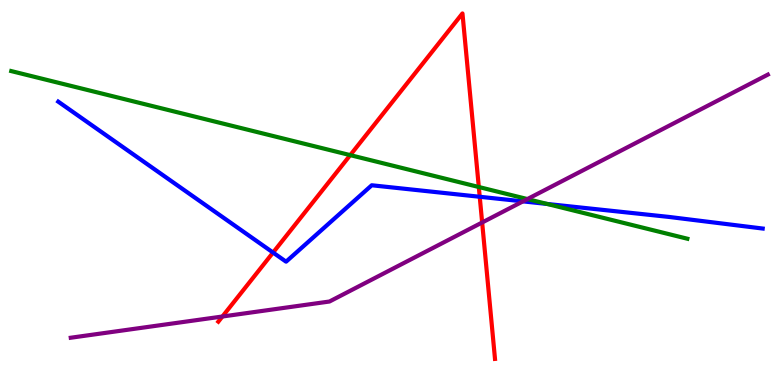[{'lines': ['blue', 'red'], 'intersections': [{'x': 3.52, 'y': 3.44}, {'x': 6.19, 'y': 4.89}]}, {'lines': ['green', 'red'], 'intersections': [{'x': 4.52, 'y': 5.97}, {'x': 6.18, 'y': 5.14}]}, {'lines': ['purple', 'red'], 'intersections': [{'x': 2.87, 'y': 1.78}, {'x': 6.22, 'y': 4.22}]}, {'lines': ['blue', 'green'], 'intersections': [{'x': 7.06, 'y': 4.7}]}, {'lines': ['blue', 'purple'], 'intersections': [{'x': 6.75, 'y': 4.77}]}, {'lines': ['green', 'purple'], 'intersections': [{'x': 6.81, 'y': 4.83}]}]